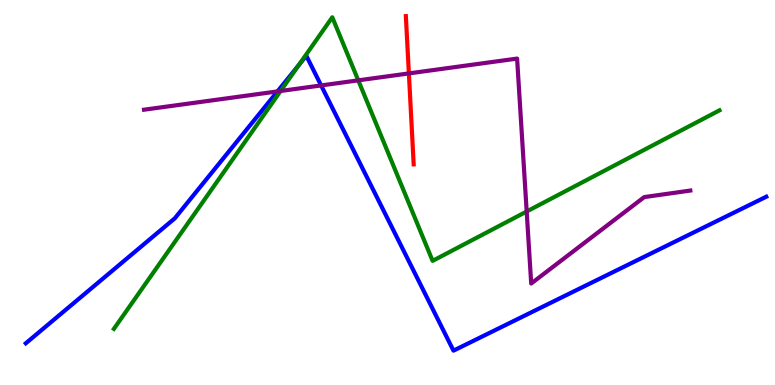[{'lines': ['blue', 'red'], 'intersections': []}, {'lines': ['green', 'red'], 'intersections': []}, {'lines': ['purple', 'red'], 'intersections': [{'x': 5.28, 'y': 8.09}]}, {'lines': ['blue', 'green'], 'intersections': [{'x': 3.85, 'y': 8.31}]}, {'lines': ['blue', 'purple'], 'intersections': [{'x': 3.58, 'y': 7.63}, {'x': 4.14, 'y': 7.78}]}, {'lines': ['green', 'purple'], 'intersections': [{'x': 3.62, 'y': 7.64}, {'x': 4.62, 'y': 7.91}, {'x': 6.8, 'y': 4.51}]}]